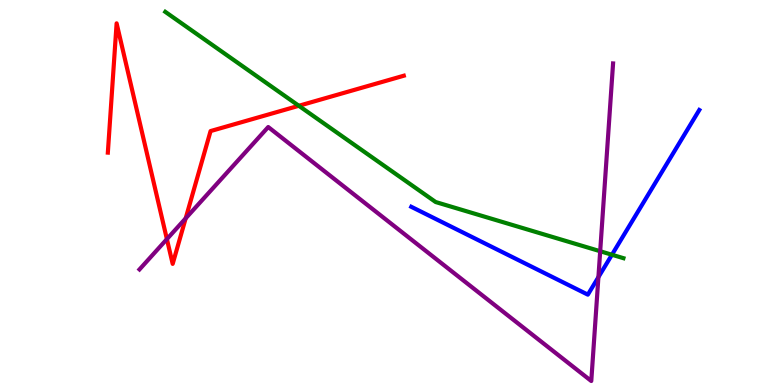[{'lines': ['blue', 'red'], 'intersections': []}, {'lines': ['green', 'red'], 'intersections': [{'x': 3.86, 'y': 7.25}]}, {'lines': ['purple', 'red'], 'intersections': [{'x': 2.15, 'y': 3.79}, {'x': 2.4, 'y': 4.33}]}, {'lines': ['blue', 'green'], 'intersections': [{'x': 7.9, 'y': 3.38}]}, {'lines': ['blue', 'purple'], 'intersections': [{'x': 7.72, 'y': 2.8}]}, {'lines': ['green', 'purple'], 'intersections': [{'x': 7.74, 'y': 3.47}]}]